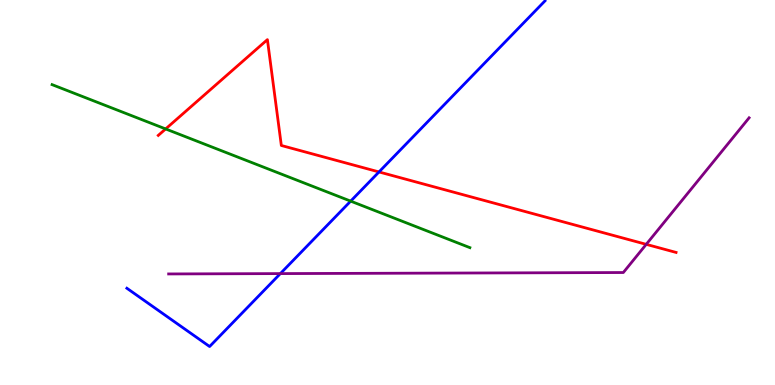[{'lines': ['blue', 'red'], 'intersections': [{'x': 4.89, 'y': 5.53}]}, {'lines': ['green', 'red'], 'intersections': [{'x': 2.14, 'y': 6.65}]}, {'lines': ['purple', 'red'], 'intersections': [{'x': 8.34, 'y': 3.65}]}, {'lines': ['blue', 'green'], 'intersections': [{'x': 4.52, 'y': 4.78}]}, {'lines': ['blue', 'purple'], 'intersections': [{'x': 3.62, 'y': 2.89}]}, {'lines': ['green', 'purple'], 'intersections': []}]